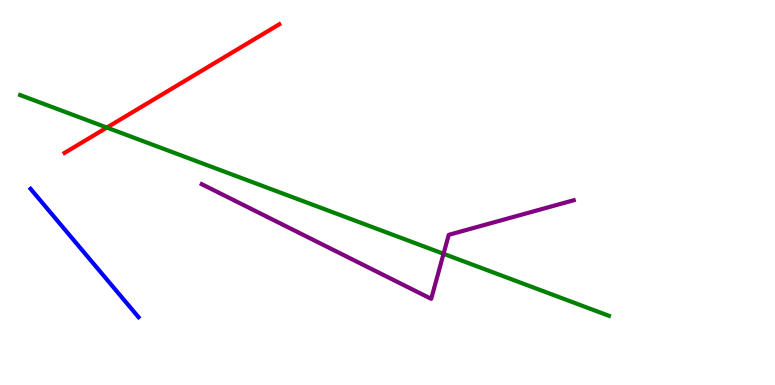[{'lines': ['blue', 'red'], 'intersections': []}, {'lines': ['green', 'red'], 'intersections': [{'x': 1.38, 'y': 6.69}]}, {'lines': ['purple', 'red'], 'intersections': []}, {'lines': ['blue', 'green'], 'intersections': []}, {'lines': ['blue', 'purple'], 'intersections': []}, {'lines': ['green', 'purple'], 'intersections': [{'x': 5.72, 'y': 3.41}]}]